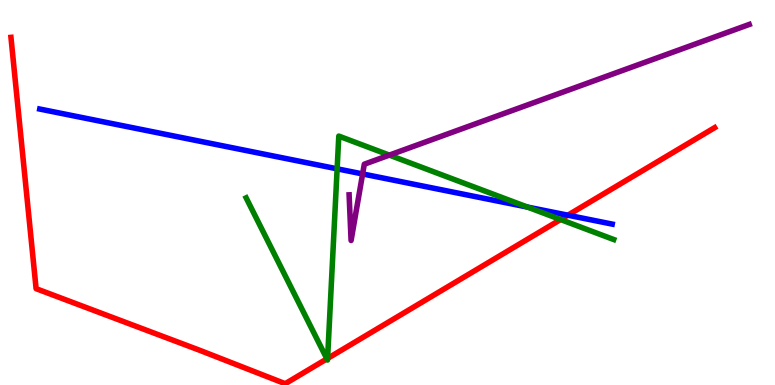[{'lines': ['blue', 'red'], 'intersections': [{'x': 7.33, 'y': 4.41}]}, {'lines': ['green', 'red'], 'intersections': [{'x': 4.22, 'y': 0.679}, {'x': 4.23, 'y': 0.69}, {'x': 7.23, 'y': 4.3}]}, {'lines': ['purple', 'red'], 'intersections': []}, {'lines': ['blue', 'green'], 'intersections': [{'x': 4.35, 'y': 5.62}, {'x': 6.81, 'y': 4.62}]}, {'lines': ['blue', 'purple'], 'intersections': [{'x': 4.68, 'y': 5.48}]}, {'lines': ['green', 'purple'], 'intersections': [{'x': 5.02, 'y': 5.97}]}]